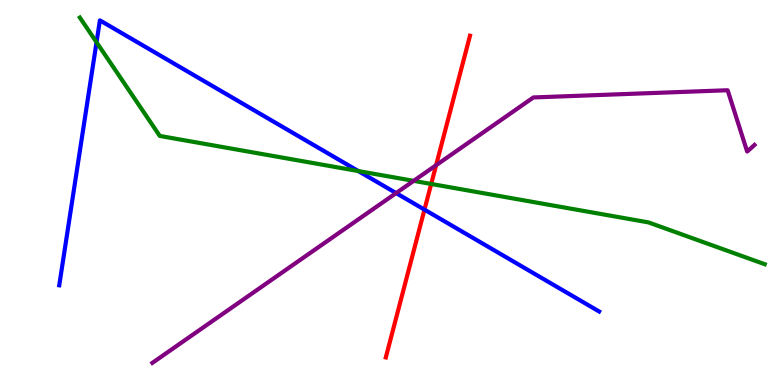[{'lines': ['blue', 'red'], 'intersections': [{'x': 5.48, 'y': 4.55}]}, {'lines': ['green', 'red'], 'intersections': [{'x': 5.56, 'y': 5.22}]}, {'lines': ['purple', 'red'], 'intersections': [{'x': 5.63, 'y': 5.71}]}, {'lines': ['blue', 'green'], 'intersections': [{'x': 1.25, 'y': 8.9}, {'x': 4.62, 'y': 5.56}]}, {'lines': ['blue', 'purple'], 'intersections': [{'x': 5.11, 'y': 4.98}]}, {'lines': ['green', 'purple'], 'intersections': [{'x': 5.34, 'y': 5.3}]}]